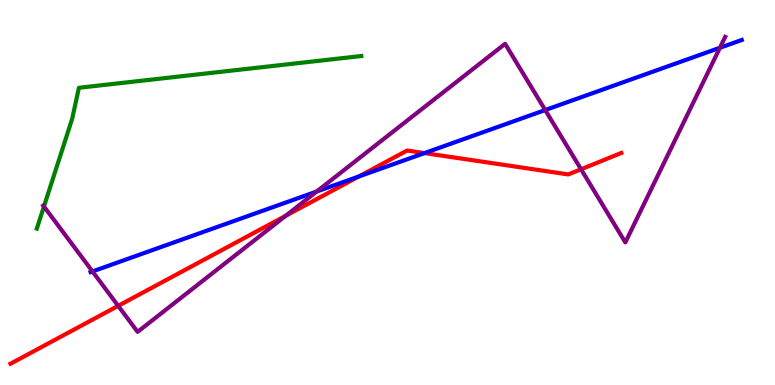[{'lines': ['blue', 'red'], 'intersections': [{'x': 4.63, 'y': 5.42}, {'x': 5.48, 'y': 6.02}]}, {'lines': ['green', 'red'], 'intersections': []}, {'lines': ['purple', 'red'], 'intersections': [{'x': 1.52, 'y': 2.06}, {'x': 3.69, 'y': 4.39}, {'x': 7.5, 'y': 5.6}]}, {'lines': ['blue', 'green'], 'intersections': []}, {'lines': ['blue', 'purple'], 'intersections': [{'x': 1.19, 'y': 2.95}, {'x': 4.09, 'y': 5.03}, {'x': 7.03, 'y': 7.14}, {'x': 9.29, 'y': 8.76}]}, {'lines': ['green', 'purple'], 'intersections': [{'x': 0.567, 'y': 4.64}]}]